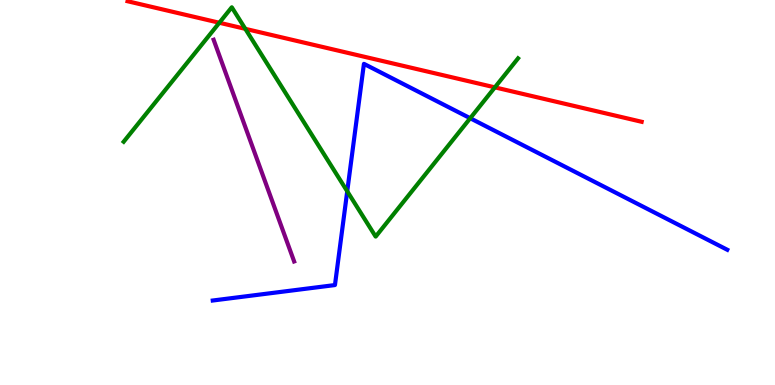[{'lines': ['blue', 'red'], 'intersections': []}, {'lines': ['green', 'red'], 'intersections': [{'x': 2.83, 'y': 9.41}, {'x': 3.17, 'y': 9.25}, {'x': 6.39, 'y': 7.73}]}, {'lines': ['purple', 'red'], 'intersections': []}, {'lines': ['blue', 'green'], 'intersections': [{'x': 4.48, 'y': 5.03}, {'x': 6.07, 'y': 6.93}]}, {'lines': ['blue', 'purple'], 'intersections': []}, {'lines': ['green', 'purple'], 'intersections': []}]